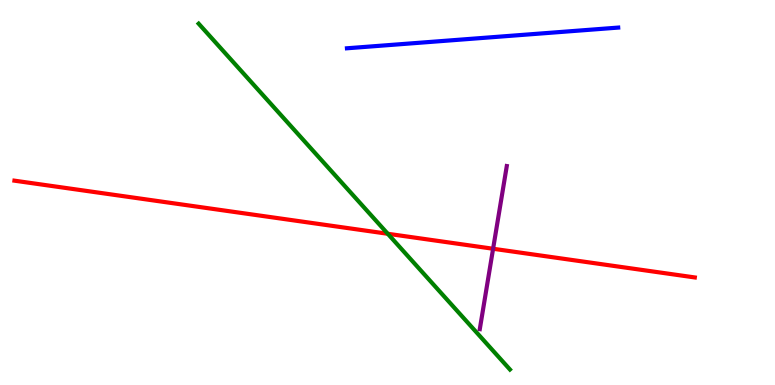[{'lines': ['blue', 'red'], 'intersections': []}, {'lines': ['green', 'red'], 'intersections': [{'x': 5.0, 'y': 3.93}]}, {'lines': ['purple', 'red'], 'intersections': [{'x': 6.36, 'y': 3.54}]}, {'lines': ['blue', 'green'], 'intersections': []}, {'lines': ['blue', 'purple'], 'intersections': []}, {'lines': ['green', 'purple'], 'intersections': []}]